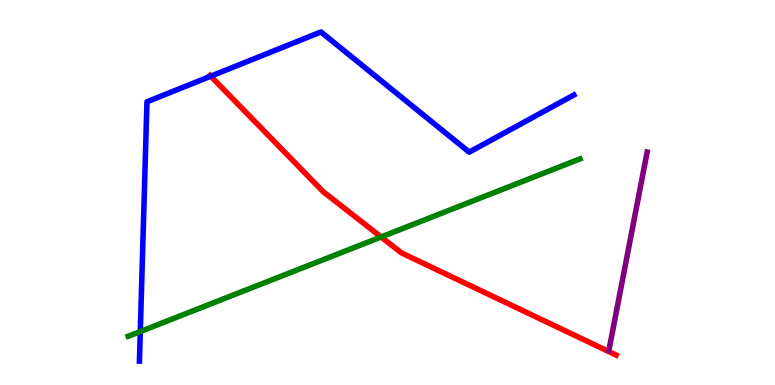[{'lines': ['blue', 'red'], 'intersections': [{'x': 2.72, 'y': 8.02}]}, {'lines': ['green', 'red'], 'intersections': [{'x': 4.92, 'y': 3.84}]}, {'lines': ['purple', 'red'], 'intersections': []}, {'lines': ['blue', 'green'], 'intersections': [{'x': 1.81, 'y': 1.39}]}, {'lines': ['blue', 'purple'], 'intersections': []}, {'lines': ['green', 'purple'], 'intersections': []}]